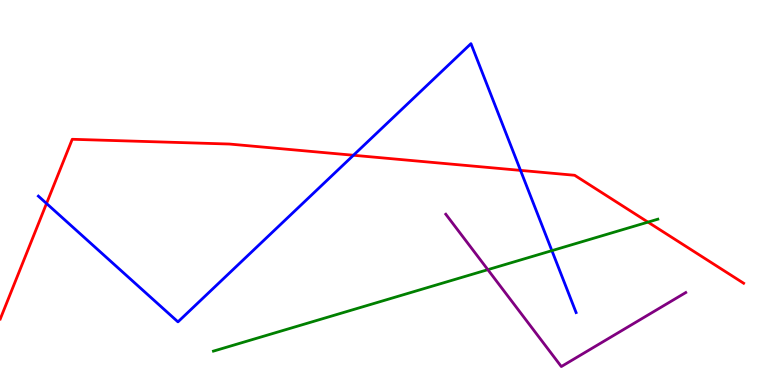[{'lines': ['blue', 'red'], 'intersections': [{'x': 0.6, 'y': 4.71}, {'x': 4.56, 'y': 5.97}, {'x': 6.72, 'y': 5.57}]}, {'lines': ['green', 'red'], 'intersections': [{'x': 8.36, 'y': 4.23}]}, {'lines': ['purple', 'red'], 'intersections': []}, {'lines': ['blue', 'green'], 'intersections': [{'x': 7.12, 'y': 3.49}]}, {'lines': ['blue', 'purple'], 'intersections': []}, {'lines': ['green', 'purple'], 'intersections': [{'x': 6.29, 'y': 3.0}]}]